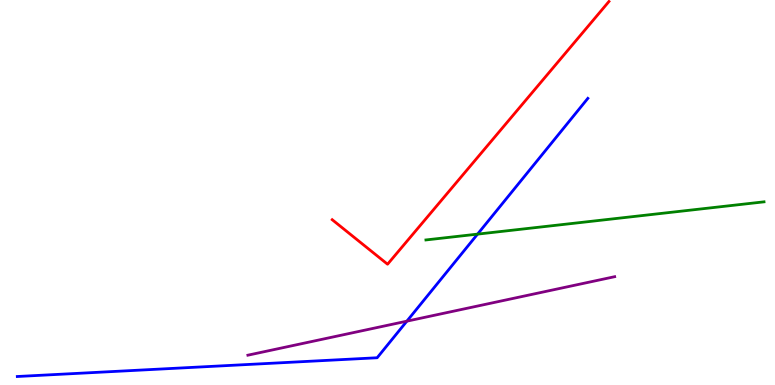[{'lines': ['blue', 'red'], 'intersections': []}, {'lines': ['green', 'red'], 'intersections': []}, {'lines': ['purple', 'red'], 'intersections': []}, {'lines': ['blue', 'green'], 'intersections': [{'x': 6.16, 'y': 3.92}]}, {'lines': ['blue', 'purple'], 'intersections': [{'x': 5.25, 'y': 1.66}]}, {'lines': ['green', 'purple'], 'intersections': []}]